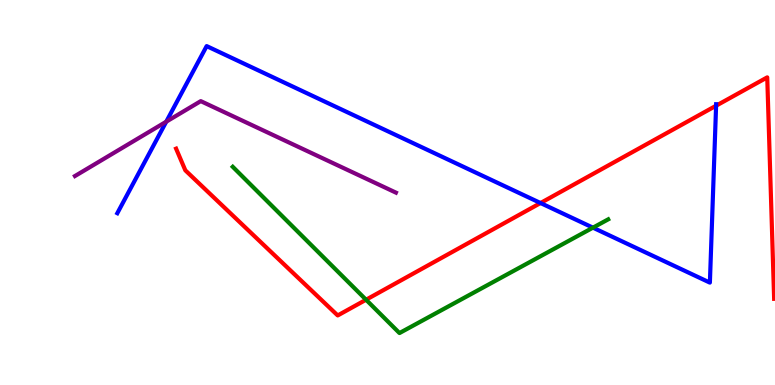[{'lines': ['blue', 'red'], 'intersections': [{'x': 6.97, 'y': 4.73}, {'x': 9.24, 'y': 7.25}]}, {'lines': ['green', 'red'], 'intersections': [{'x': 4.72, 'y': 2.21}]}, {'lines': ['purple', 'red'], 'intersections': []}, {'lines': ['blue', 'green'], 'intersections': [{'x': 7.65, 'y': 4.09}]}, {'lines': ['blue', 'purple'], 'intersections': [{'x': 2.15, 'y': 6.84}]}, {'lines': ['green', 'purple'], 'intersections': []}]